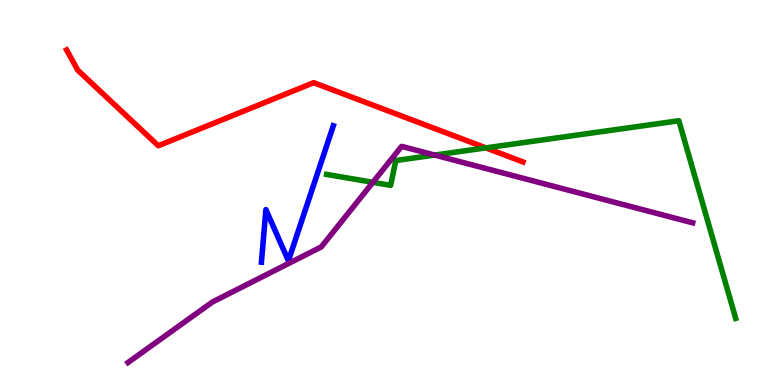[{'lines': ['blue', 'red'], 'intersections': []}, {'lines': ['green', 'red'], 'intersections': [{'x': 6.27, 'y': 6.16}]}, {'lines': ['purple', 'red'], 'intersections': []}, {'lines': ['blue', 'green'], 'intersections': []}, {'lines': ['blue', 'purple'], 'intersections': []}, {'lines': ['green', 'purple'], 'intersections': [{'x': 4.81, 'y': 5.26}, {'x': 5.61, 'y': 5.97}]}]